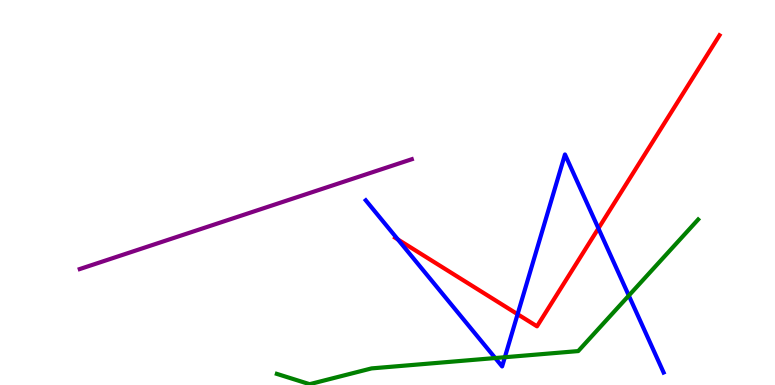[{'lines': ['blue', 'red'], 'intersections': [{'x': 5.13, 'y': 3.78}, {'x': 6.68, 'y': 1.84}, {'x': 7.72, 'y': 4.07}]}, {'lines': ['green', 'red'], 'intersections': []}, {'lines': ['purple', 'red'], 'intersections': []}, {'lines': ['blue', 'green'], 'intersections': [{'x': 6.39, 'y': 0.7}, {'x': 6.51, 'y': 0.721}, {'x': 8.11, 'y': 2.32}]}, {'lines': ['blue', 'purple'], 'intersections': []}, {'lines': ['green', 'purple'], 'intersections': []}]